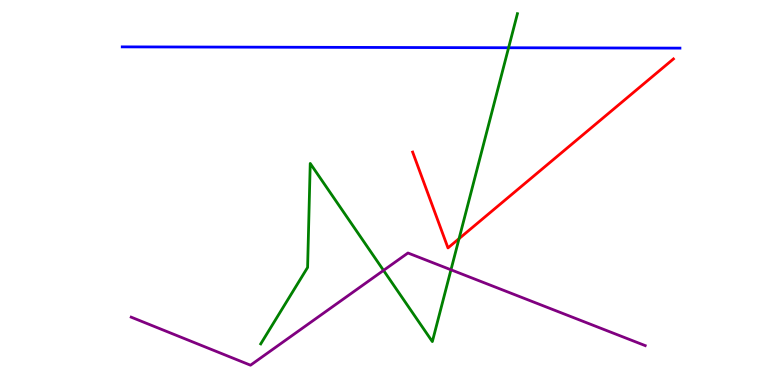[{'lines': ['blue', 'red'], 'intersections': []}, {'lines': ['green', 'red'], 'intersections': [{'x': 5.92, 'y': 3.8}]}, {'lines': ['purple', 'red'], 'intersections': []}, {'lines': ['blue', 'green'], 'intersections': [{'x': 6.56, 'y': 8.76}]}, {'lines': ['blue', 'purple'], 'intersections': []}, {'lines': ['green', 'purple'], 'intersections': [{'x': 4.95, 'y': 2.98}, {'x': 5.82, 'y': 2.99}]}]